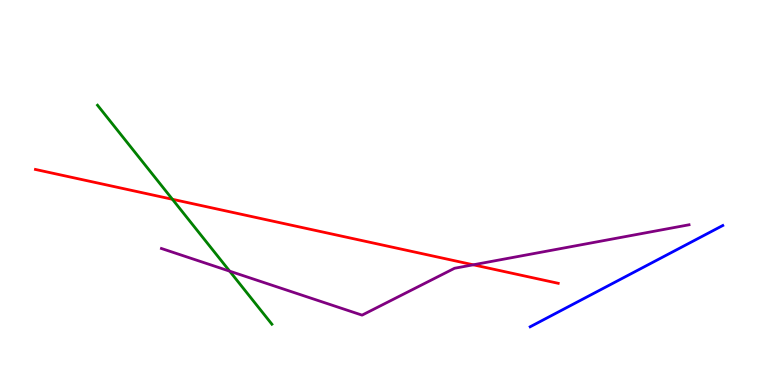[{'lines': ['blue', 'red'], 'intersections': []}, {'lines': ['green', 'red'], 'intersections': [{'x': 2.22, 'y': 4.82}]}, {'lines': ['purple', 'red'], 'intersections': [{'x': 6.11, 'y': 3.12}]}, {'lines': ['blue', 'green'], 'intersections': []}, {'lines': ['blue', 'purple'], 'intersections': []}, {'lines': ['green', 'purple'], 'intersections': [{'x': 2.96, 'y': 2.96}]}]